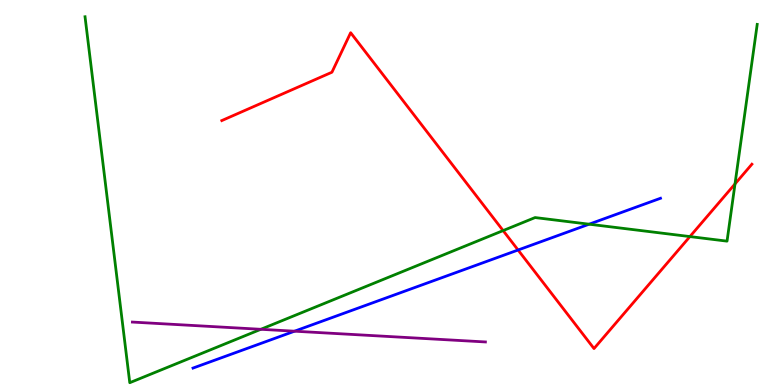[{'lines': ['blue', 'red'], 'intersections': [{'x': 6.68, 'y': 3.51}]}, {'lines': ['green', 'red'], 'intersections': [{'x': 6.49, 'y': 4.01}, {'x': 8.9, 'y': 3.86}, {'x': 9.48, 'y': 5.22}]}, {'lines': ['purple', 'red'], 'intersections': []}, {'lines': ['blue', 'green'], 'intersections': [{'x': 7.6, 'y': 4.18}]}, {'lines': ['blue', 'purple'], 'intersections': [{'x': 3.8, 'y': 1.4}]}, {'lines': ['green', 'purple'], 'intersections': [{'x': 3.37, 'y': 1.45}]}]